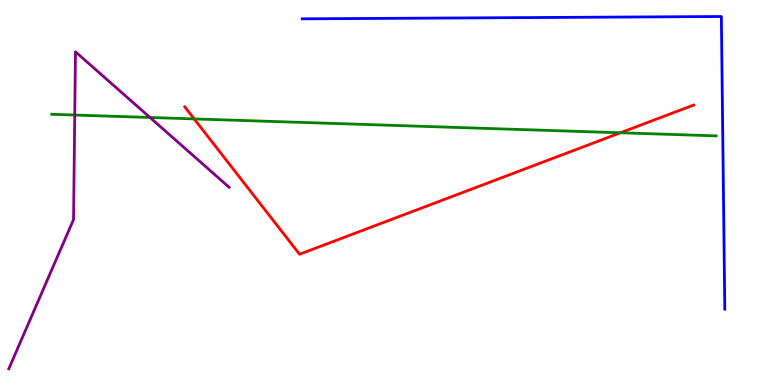[{'lines': ['blue', 'red'], 'intersections': []}, {'lines': ['green', 'red'], 'intersections': [{'x': 2.51, 'y': 6.91}, {'x': 8.01, 'y': 6.55}]}, {'lines': ['purple', 'red'], 'intersections': []}, {'lines': ['blue', 'green'], 'intersections': []}, {'lines': ['blue', 'purple'], 'intersections': []}, {'lines': ['green', 'purple'], 'intersections': [{'x': 0.964, 'y': 7.01}, {'x': 1.94, 'y': 6.95}]}]